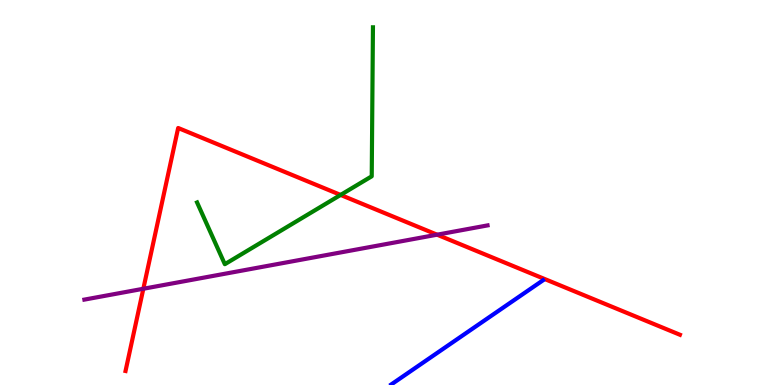[{'lines': ['blue', 'red'], 'intersections': []}, {'lines': ['green', 'red'], 'intersections': [{'x': 4.39, 'y': 4.94}]}, {'lines': ['purple', 'red'], 'intersections': [{'x': 1.85, 'y': 2.5}, {'x': 5.64, 'y': 3.9}]}, {'lines': ['blue', 'green'], 'intersections': []}, {'lines': ['blue', 'purple'], 'intersections': []}, {'lines': ['green', 'purple'], 'intersections': []}]